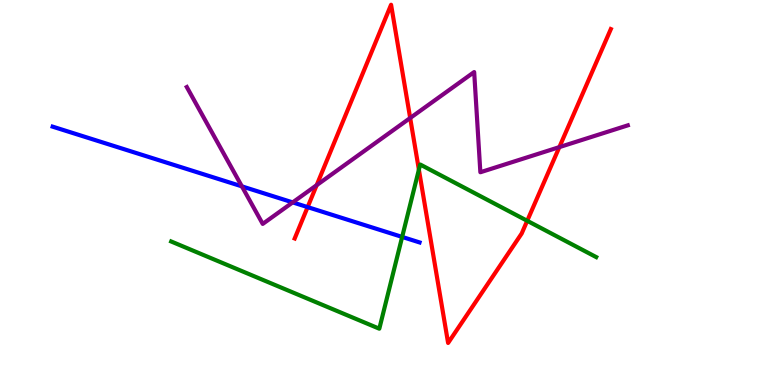[{'lines': ['blue', 'red'], 'intersections': [{'x': 3.97, 'y': 4.62}]}, {'lines': ['green', 'red'], 'intersections': [{'x': 5.41, 'y': 5.59}, {'x': 6.8, 'y': 4.26}]}, {'lines': ['purple', 'red'], 'intersections': [{'x': 4.09, 'y': 5.19}, {'x': 5.29, 'y': 6.93}, {'x': 7.22, 'y': 6.18}]}, {'lines': ['blue', 'green'], 'intersections': [{'x': 5.19, 'y': 3.85}]}, {'lines': ['blue', 'purple'], 'intersections': [{'x': 3.12, 'y': 5.16}, {'x': 3.78, 'y': 4.74}]}, {'lines': ['green', 'purple'], 'intersections': []}]